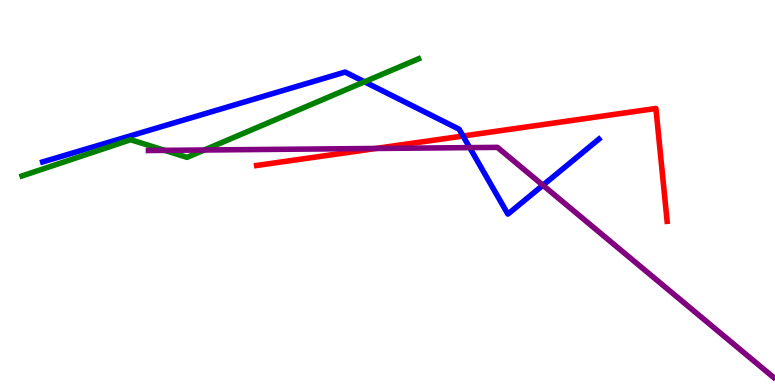[{'lines': ['blue', 'red'], 'intersections': [{'x': 5.97, 'y': 6.47}]}, {'lines': ['green', 'red'], 'intersections': []}, {'lines': ['purple', 'red'], 'intersections': [{'x': 4.85, 'y': 6.14}]}, {'lines': ['blue', 'green'], 'intersections': [{'x': 4.7, 'y': 7.88}]}, {'lines': ['blue', 'purple'], 'intersections': [{'x': 6.06, 'y': 6.17}, {'x': 7.01, 'y': 5.19}]}, {'lines': ['green', 'purple'], 'intersections': [{'x': 2.12, 'y': 6.09}, {'x': 2.64, 'y': 6.1}]}]